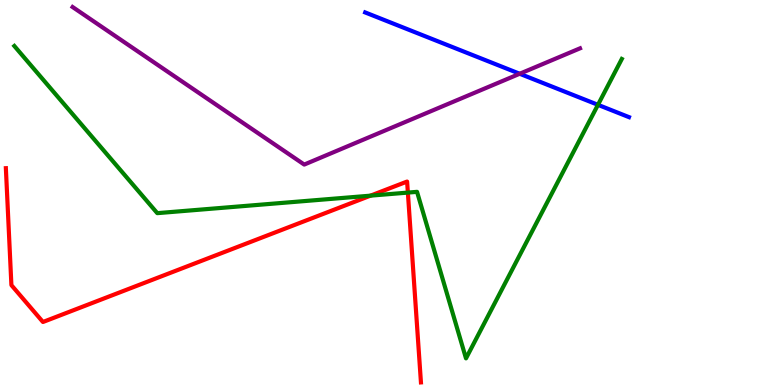[{'lines': ['blue', 'red'], 'intersections': []}, {'lines': ['green', 'red'], 'intersections': [{'x': 4.78, 'y': 4.92}, {'x': 5.26, 'y': 5.0}]}, {'lines': ['purple', 'red'], 'intersections': []}, {'lines': ['blue', 'green'], 'intersections': [{'x': 7.72, 'y': 7.28}]}, {'lines': ['blue', 'purple'], 'intersections': [{'x': 6.71, 'y': 8.08}]}, {'lines': ['green', 'purple'], 'intersections': []}]